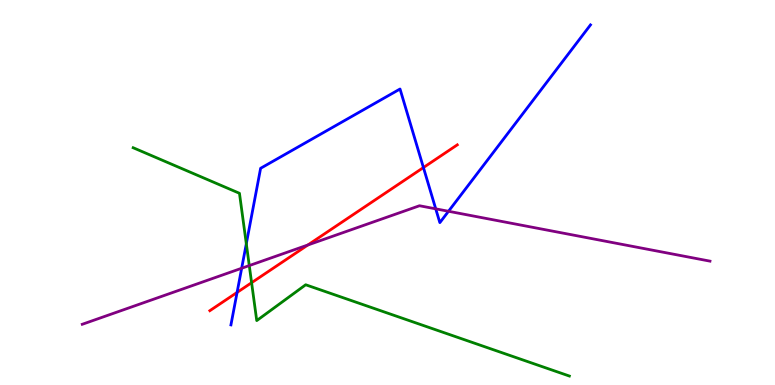[{'lines': ['blue', 'red'], 'intersections': [{'x': 3.06, 'y': 2.4}, {'x': 5.46, 'y': 5.65}]}, {'lines': ['green', 'red'], 'intersections': [{'x': 3.25, 'y': 2.66}]}, {'lines': ['purple', 'red'], 'intersections': [{'x': 3.97, 'y': 3.64}]}, {'lines': ['blue', 'green'], 'intersections': [{'x': 3.18, 'y': 3.67}]}, {'lines': ['blue', 'purple'], 'intersections': [{'x': 3.12, 'y': 3.03}, {'x': 5.62, 'y': 4.58}, {'x': 5.79, 'y': 4.51}]}, {'lines': ['green', 'purple'], 'intersections': [{'x': 3.22, 'y': 3.1}]}]